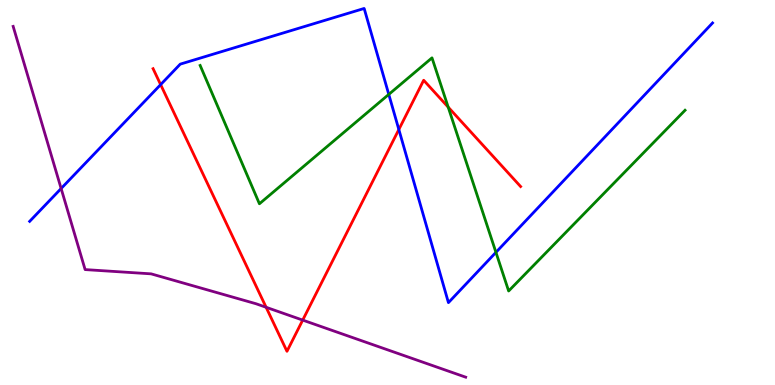[{'lines': ['blue', 'red'], 'intersections': [{'x': 2.07, 'y': 7.8}, {'x': 5.15, 'y': 6.64}]}, {'lines': ['green', 'red'], 'intersections': [{'x': 5.78, 'y': 7.22}]}, {'lines': ['purple', 'red'], 'intersections': [{'x': 3.43, 'y': 2.02}, {'x': 3.91, 'y': 1.69}]}, {'lines': ['blue', 'green'], 'intersections': [{'x': 5.02, 'y': 7.55}, {'x': 6.4, 'y': 3.45}]}, {'lines': ['blue', 'purple'], 'intersections': [{'x': 0.789, 'y': 5.1}]}, {'lines': ['green', 'purple'], 'intersections': []}]